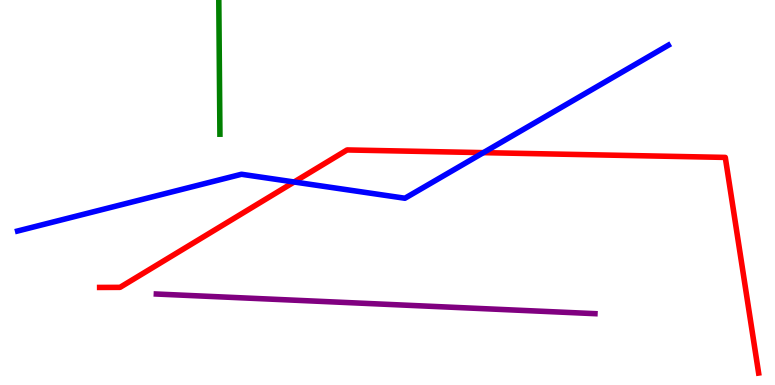[{'lines': ['blue', 'red'], 'intersections': [{'x': 3.8, 'y': 5.27}, {'x': 6.24, 'y': 6.04}]}, {'lines': ['green', 'red'], 'intersections': []}, {'lines': ['purple', 'red'], 'intersections': []}, {'lines': ['blue', 'green'], 'intersections': []}, {'lines': ['blue', 'purple'], 'intersections': []}, {'lines': ['green', 'purple'], 'intersections': []}]